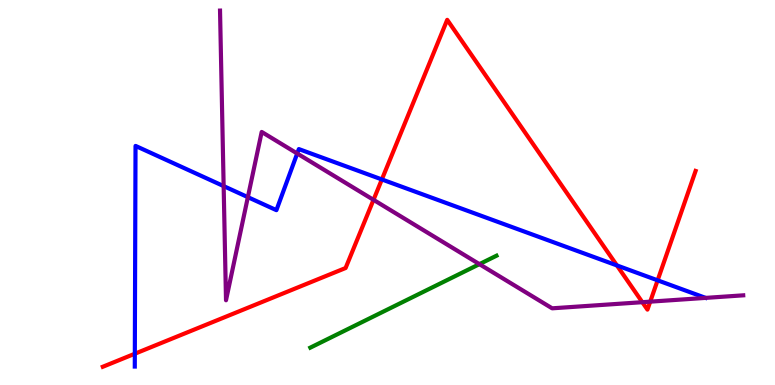[{'lines': ['blue', 'red'], 'intersections': [{'x': 1.74, 'y': 0.812}, {'x': 4.93, 'y': 5.34}, {'x': 7.96, 'y': 3.11}, {'x': 8.49, 'y': 2.72}]}, {'lines': ['green', 'red'], 'intersections': []}, {'lines': ['purple', 'red'], 'intersections': [{'x': 4.82, 'y': 4.81}, {'x': 8.29, 'y': 2.15}, {'x': 8.39, 'y': 2.16}]}, {'lines': ['blue', 'green'], 'intersections': []}, {'lines': ['blue', 'purple'], 'intersections': [{'x': 2.89, 'y': 5.17}, {'x': 3.2, 'y': 4.88}, {'x': 3.83, 'y': 6.01}]}, {'lines': ['green', 'purple'], 'intersections': [{'x': 6.19, 'y': 3.14}]}]